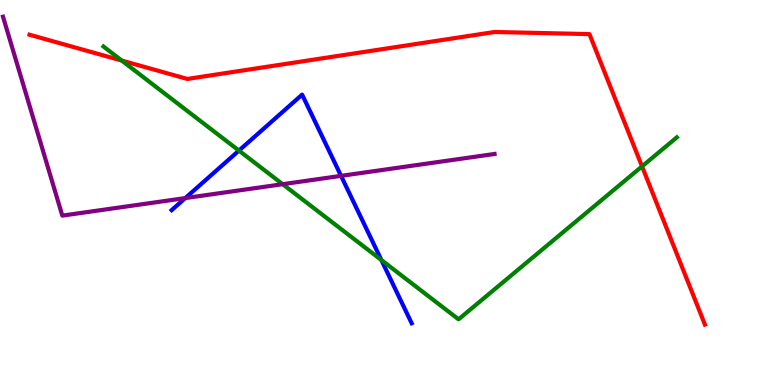[{'lines': ['blue', 'red'], 'intersections': []}, {'lines': ['green', 'red'], 'intersections': [{'x': 1.57, 'y': 8.43}, {'x': 8.28, 'y': 5.68}]}, {'lines': ['purple', 'red'], 'intersections': []}, {'lines': ['blue', 'green'], 'intersections': [{'x': 3.08, 'y': 6.09}, {'x': 4.92, 'y': 3.25}]}, {'lines': ['blue', 'purple'], 'intersections': [{'x': 2.39, 'y': 4.85}, {'x': 4.4, 'y': 5.43}]}, {'lines': ['green', 'purple'], 'intersections': [{'x': 3.65, 'y': 5.22}]}]